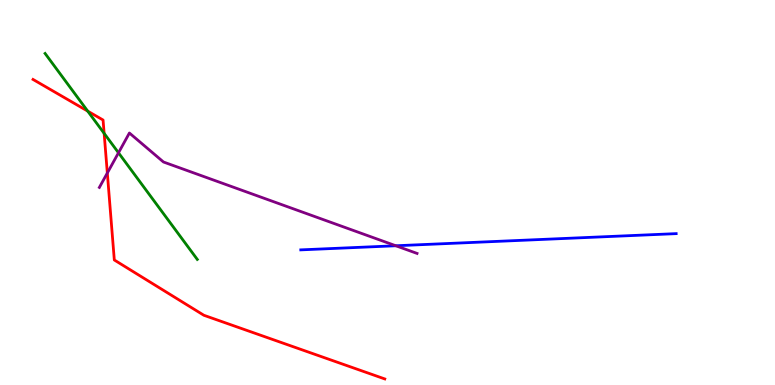[{'lines': ['blue', 'red'], 'intersections': []}, {'lines': ['green', 'red'], 'intersections': [{'x': 1.13, 'y': 7.11}, {'x': 1.34, 'y': 6.54}]}, {'lines': ['purple', 'red'], 'intersections': [{'x': 1.38, 'y': 5.51}]}, {'lines': ['blue', 'green'], 'intersections': []}, {'lines': ['blue', 'purple'], 'intersections': [{'x': 5.11, 'y': 3.62}]}, {'lines': ['green', 'purple'], 'intersections': [{'x': 1.53, 'y': 6.03}]}]